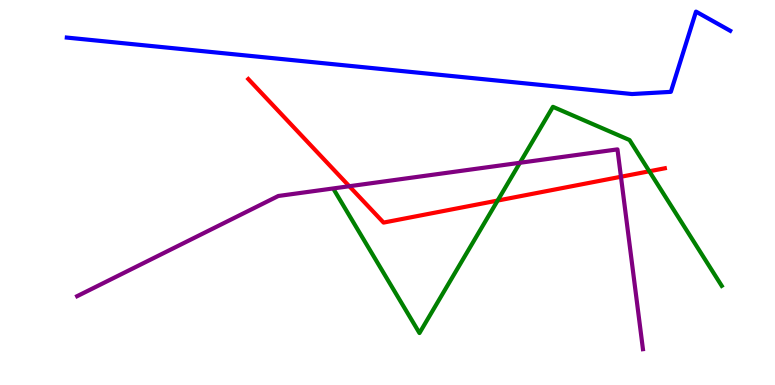[{'lines': ['blue', 'red'], 'intersections': []}, {'lines': ['green', 'red'], 'intersections': [{'x': 6.42, 'y': 4.79}, {'x': 8.38, 'y': 5.55}]}, {'lines': ['purple', 'red'], 'intersections': [{'x': 4.51, 'y': 5.16}, {'x': 8.01, 'y': 5.41}]}, {'lines': ['blue', 'green'], 'intersections': []}, {'lines': ['blue', 'purple'], 'intersections': []}, {'lines': ['green', 'purple'], 'intersections': [{'x': 6.71, 'y': 5.77}]}]